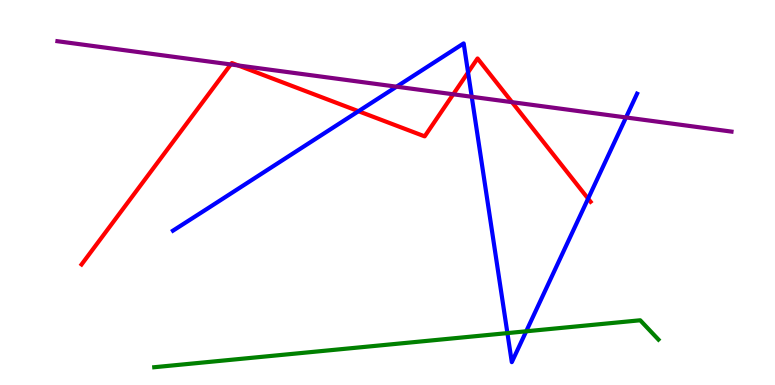[{'lines': ['blue', 'red'], 'intersections': [{'x': 4.63, 'y': 7.11}, {'x': 6.04, 'y': 8.12}, {'x': 7.59, 'y': 4.84}]}, {'lines': ['green', 'red'], 'intersections': []}, {'lines': ['purple', 'red'], 'intersections': [{'x': 2.98, 'y': 8.33}, {'x': 3.07, 'y': 8.3}, {'x': 5.85, 'y': 7.55}, {'x': 6.61, 'y': 7.35}]}, {'lines': ['blue', 'green'], 'intersections': [{'x': 6.55, 'y': 1.35}, {'x': 6.79, 'y': 1.39}]}, {'lines': ['blue', 'purple'], 'intersections': [{'x': 5.12, 'y': 7.75}, {'x': 6.09, 'y': 7.49}, {'x': 8.08, 'y': 6.95}]}, {'lines': ['green', 'purple'], 'intersections': []}]